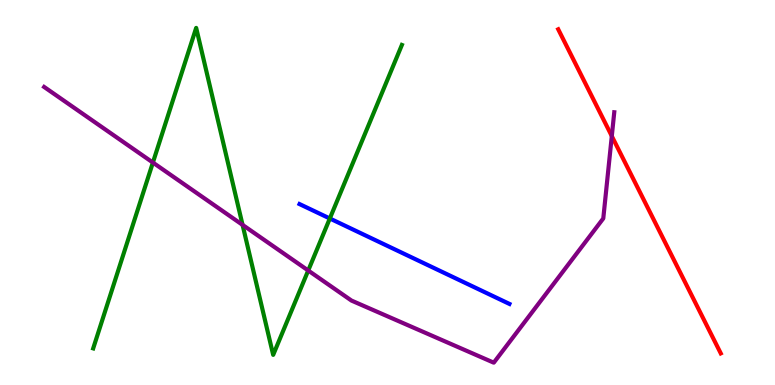[{'lines': ['blue', 'red'], 'intersections': []}, {'lines': ['green', 'red'], 'intersections': []}, {'lines': ['purple', 'red'], 'intersections': [{'x': 7.89, 'y': 6.46}]}, {'lines': ['blue', 'green'], 'intersections': [{'x': 4.26, 'y': 4.32}]}, {'lines': ['blue', 'purple'], 'intersections': []}, {'lines': ['green', 'purple'], 'intersections': [{'x': 1.97, 'y': 5.78}, {'x': 3.13, 'y': 4.16}, {'x': 3.98, 'y': 2.97}]}]